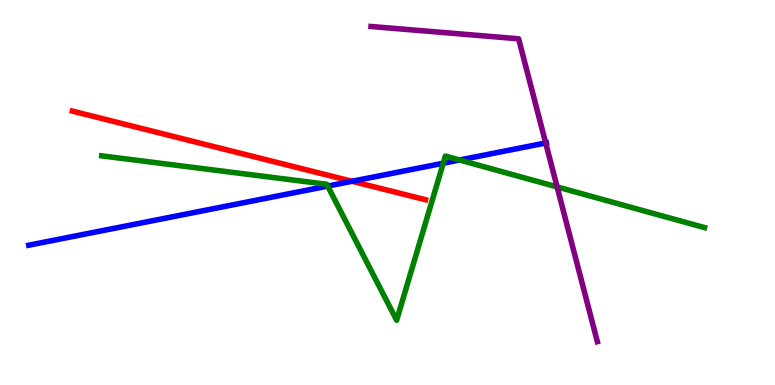[{'lines': ['blue', 'red'], 'intersections': [{'x': 4.54, 'y': 5.29}]}, {'lines': ['green', 'red'], 'intersections': []}, {'lines': ['purple', 'red'], 'intersections': []}, {'lines': ['blue', 'green'], 'intersections': [{'x': 4.23, 'y': 5.17}, {'x': 5.72, 'y': 5.76}, {'x': 5.93, 'y': 5.84}]}, {'lines': ['blue', 'purple'], 'intersections': [{'x': 7.04, 'y': 6.29}]}, {'lines': ['green', 'purple'], 'intersections': [{'x': 7.19, 'y': 5.15}]}]